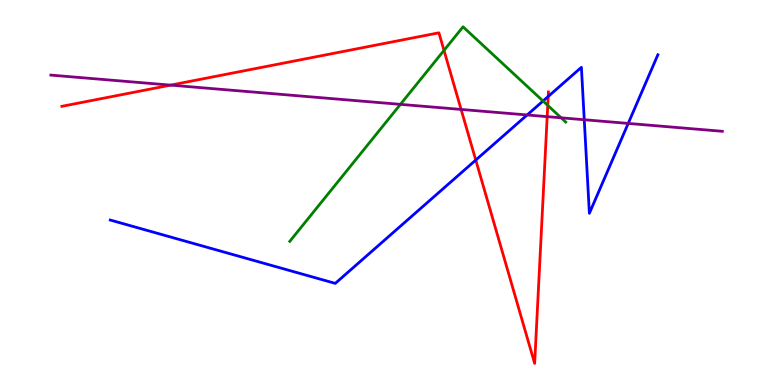[{'lines': ['blue', 'red'], 'intersections': [{'x': 6.14, 'y': 5.84}, {'x': 7.07, 'y': 7.49}]}, {'lines': ['green', 'red'], 'intersections': [{'x': 5.73, 'y': 8.69}, {'x': 7.07, 'y': 7.26}]}, {'lines': ['purple', 'red'], 'intersections': [{'x': 2.2, 'y': 7.79}, {'x': 5.95, 'y': 7.16}, {'x': 7.06, 'y': 6.97}]}, {'lines': ['blue', 'green'], 'intersections': [{'x': 7.01, 'y': 7.38}]}, {'lines': ['blue', 'purple'], 'intersections': [{'x': 6.8, 'y': 7.01}, {'x': 7.54, 'y': 6.89}, {'x': 8.11, 'y': 6.79}]}, {'lines': ['green', 'purple'], 'intersections': [{'x': 5.17, 'y': 7.29}, {'x': 7.24, 'y': 6.94}]}]